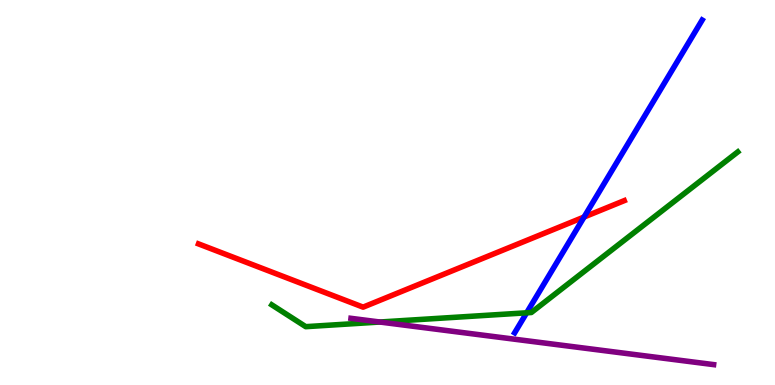[{'lines': ['blue', 'red'], 'intersections': [{'x': 7.54, 'y': 4.36}]}, {'lines': ['green', 'red'], 'intersections': []}, {'lines': ['purple', 'red'], 'intersections': []}, {'lines': ['blue', 'green'], 'intersections': [{'x': 6.8, 'y': 1.88}]}, {'lines': ['blue', 'purple'], 'intersections': []}, {'lines': ['green', 'purple'], 'intersections': [{'x': 4.9, 'y': 1.64}]}]